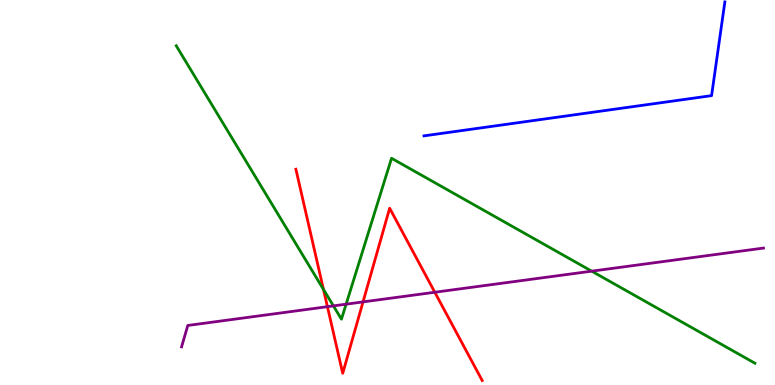[{'lines': ['blue', 'red'], 'intersections': []}, {'lines': ['green', 'red'], 'intersections': [{'x': 4.17, 'y': 2.48}]}, {'lines': ['purple', 'red'], 'intersections': [{'x': 4.22, 'y': 2.03}, {'x': 4.68, 'y': 2.16}, {'x': 5.61, 'y': 2.41}]}, {'lines': ['blue', 'green'], 'intersections': []}, {'lines': ['blue', 'purple'], 'intersections': []}, {'lines': ['green', 'purple'], 'intersections': [{'x': 4.3, 'y': 2.05}, {'x': 4.47, 'y': 2.1}, {'x': 7.63, 'y': 2.96}]}]